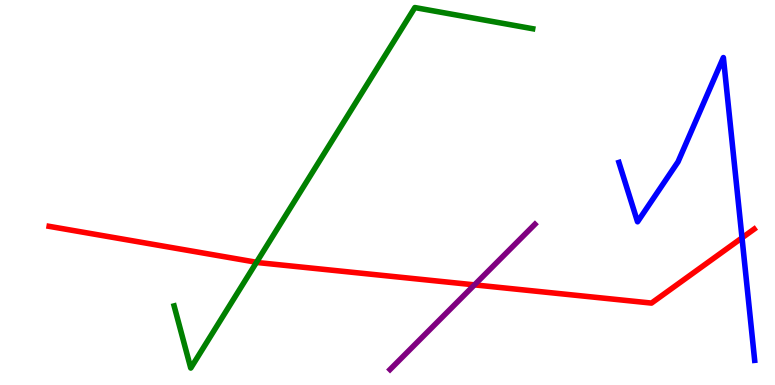[{'lines': ['blue', 'red'], 'intersections': [{'x': 9.57, 'y': 3.82}]}, {'lines': ['green', 'red'], 'intersections': [{'x': 3.31, 'y': 3.19}]}, {'lines': ['purple', 'red'], 'intersections': [{'x': 6.12, 'y': 2.6}]}, {'lines': ['blue', 'green'], 'intersections': []}, {'lines': ['blue', 'purple'], 'intersections': []}, {'lines': ['green', 'purple'], 'intersections': []}]